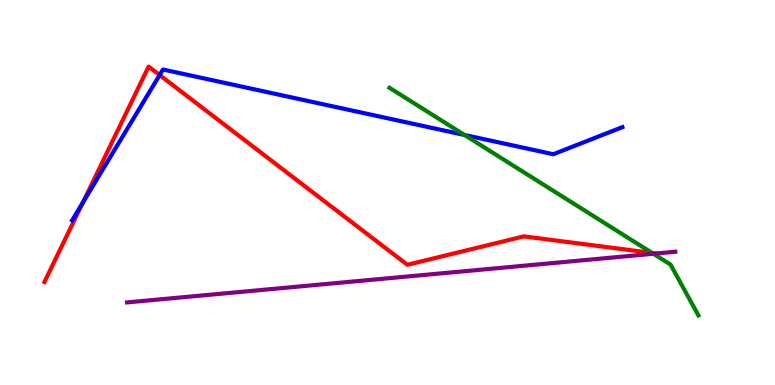[{'lines': ['blue', 'red'], 'intersections': [{'x': 1.07, 'y': 4.74}, {'x': 2.06, 'y': 8.05}]}, {'lines': ['green', 'red'], 'intersections': [{'x': 8.41, 'y': 3.43}]}, {'lines': ['purple', 'red'], 'intersections': []}, {'lines': ['blue', 'green'], 'intersections': [{'x': 5.99, 'y': 6.49}]}, {'lines': ['blue', 'purple'], 'intersections': []}, {'lines': ['green', 'purple'], 'intersections': [{'x': 8.43, 'y': 3.41}]}]